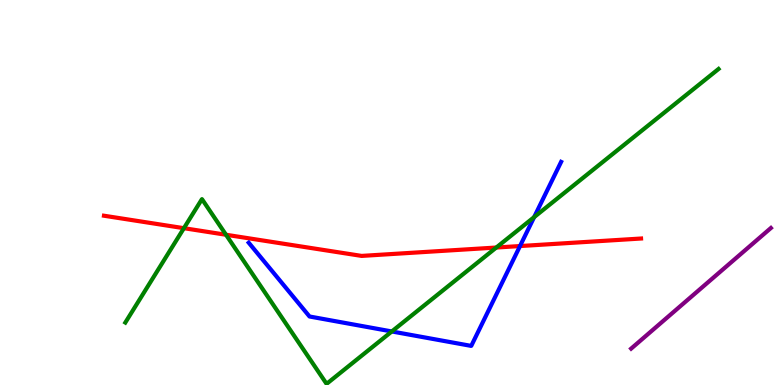[{'lines': ['blue', 'red'], 'intersections': [{'x': 6.71, 'y': 3.61}]}, {'lines': ['green', 'red'], 'intersections': [{'x': 2.37, 'y': 4.07}, {'x': 2.92, 'y': 3.9}, {'x': 6.4, 'y': 3.57}]}, {'lines': ['purple', 'red'], 'intersections': []}, {'lines': ['blue', 'green'], 'intersections': [{'x': 5.06, 'y': 1.39}, {'x': 6.89, 'y': 4.36}]}, {'lines': ['blue', 'purple'], 'intersections': []}, {'lines': ['green', 'purple'], 'intersections': []}]